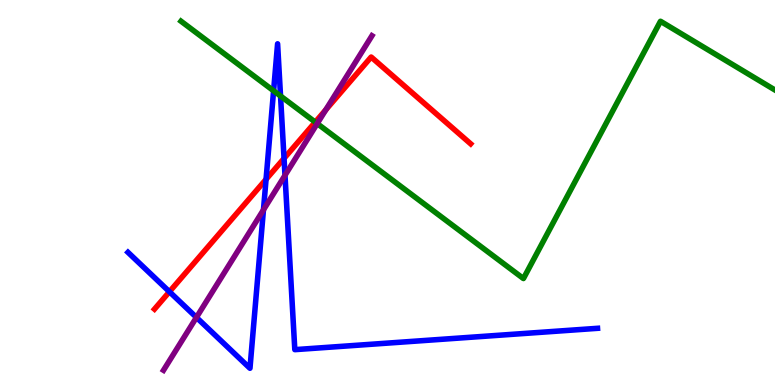[{'lines': ['blue', 'red'], 'intersections': [{'x': 2.19, 'y': 2.42}, {'x': 3.43, 'y': 5.34}, {'x': 3.67, 'y': 5.89}]}, {'lines': ['green', 'red'], 'intersections': [{'x': 4.07, 'y': 6.83}]}, {'lines': ['purple', 'red'], 'intersections': [{'x': 4.2, 'y': 7.15}]}, {'lines': ['blue', 'green'], 'intersections': [{'x': 3.53, 'y': 7.64}, {'x': 3.62, 'y': 7.51}]}, {'lines': ['blue', 'purple'], 'intersections': [{'x': 2.53, 'y': 1.76}, {'x': 3.4, 'y': 4.55}, {'x': 3.68, 'y': 5.45}]}, {'lines': ['green', 'purple'], 'intersections': [{'x': 4.09, 'y': 6.79}]}]